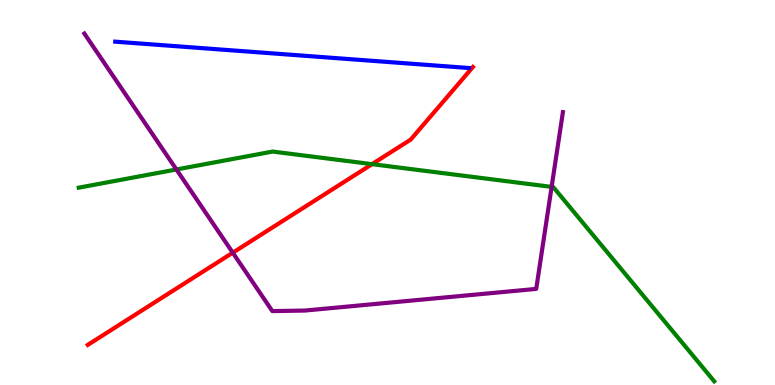[{'lines': ['blue', 'red'], 'intersections': []}, {'lines': ['green', 'red'], 'intersections': [{'x': 4.8, 'y': 5.74}]}, {'lines': ['purple', 'red'], 'intersections': [{'x': 3.0, 'y': 3.44}]}, {'lines': ['blue', 'green'], 'intersections': []}, {'lines': ['blue', 'purple'], 'intersections': []}, {'lines': ['green', 'purple'], 'intersections': [{'x': 2.28, 'y': 5.6}, {'x': 7.12, 'y': 5.15}]}]